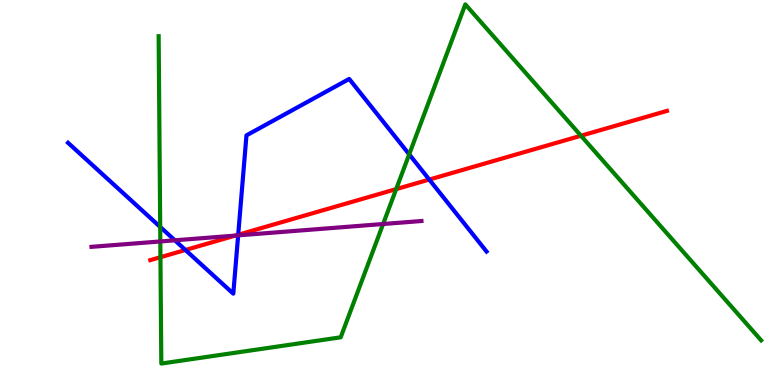[{'lines': ['blue', 'red'], 'intersections': [{'x': 2.39, 'y': 3.51}, {'x': 3.07, 'y': 3.9}, {'x': 5.54, 'y': 5.34}]}, {'lines': ['green', 'red'], 'intersections': [{'x': 2.07, 'y': 3.32}, {'x': 5.11, 'y': 5.09}, {'x': 7.5, 'y': 6.47}]}, {'lines': ['purple', 'red'], 'intersections': [{'x': 3.04, 'y': 3.88}]}, {'lines': ['blue', 'green'], 'intersections': [{'x': 2.07, 'y': 4.11}, {'x': 5.28, 'y': 5.99}]}, {'lines': ['blue', 'purple'], 'intersections': [{'x': 2.26, 'y': 3.76}, {'x': 3.07, 'y': 3.89}]}, {'lines': ['green', 'purple'], 'intersections': [{'x': 2.07, 'y': 3.73}, {'x': 4.94, 'y': 4.18}]}]